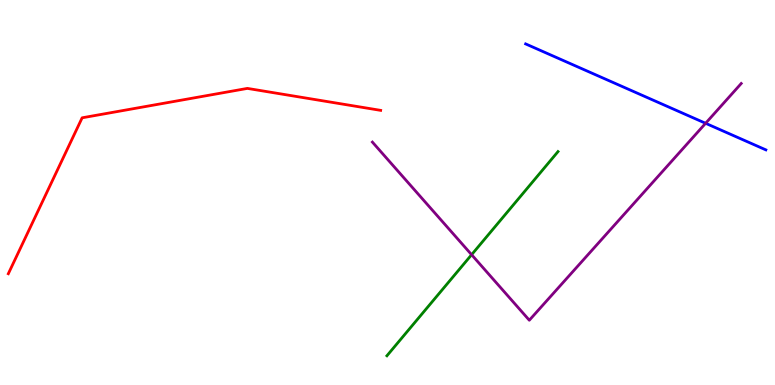[{'lines': ['blue', 'red'], 'intersections': []}, {'lines': ['green', 'red'], 'intersections': []}, {'lines': ['purple', 'red'], 'intersections': []}, {'lines': ['blue', 'green'], 'intersections': []}, {'lines': ['blue', 'purple'], 'intersections': [{'x': 9.1, 'y': 6.8}]}, {'lines': ['green', 'purple'], 'intersections': [{'x': 6.09, 'y': 3.38}]}]